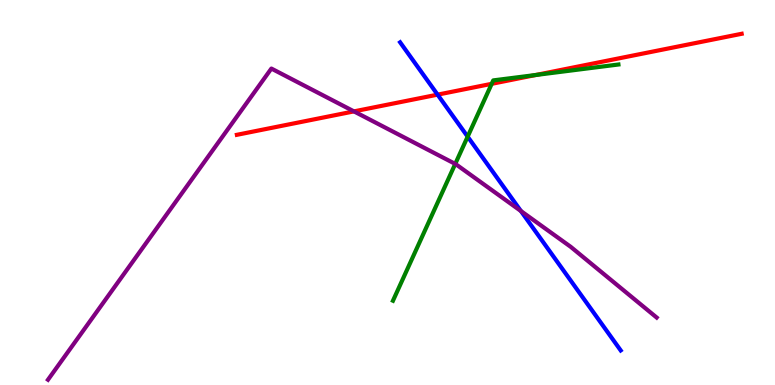[{'lines': ['blue', 'red'], 'intersections': [{'x': 5.65, 'y': 7.54}]}, {'lines': ['green', 'red'], 'intersections': [{'x': 6.34, 'y': 7.82}, {'x': 6.91, 'y': 8.05}]}, {'lines': ['purple', 'red'], 'intersections': [{'x': 4.57, 'y': 7.11}]}, {'lines': ['blue', 'green'], 'intersections': [{'x': 6.03, 'y': 6.45}]}, {'lines': ['blue', 'purple'], 'intersections': [{'x': 6.72, 'y': 4.52}]}, {'lines': ['green', 'purple'], 'intersections': [{'x': 5.87, 'y': 5.74}]}]